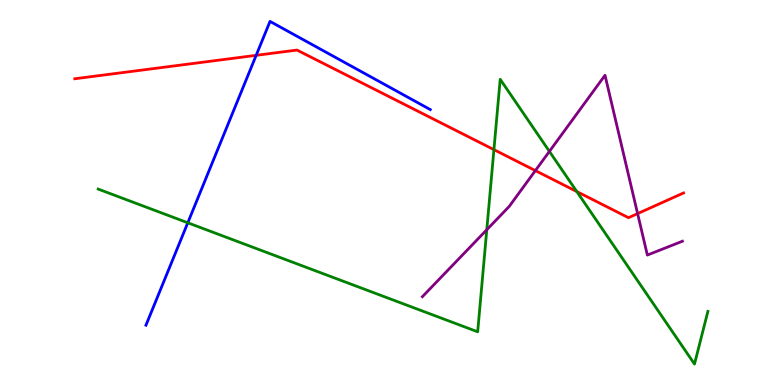[{'lines': ['blue', 'red'], 'intersections': [{'x': 3.31, 'y': 8.56}]}, {'lines': ['green', 'red'], 'intersections': [{'x': 6.37, 'y': 6.11}, {'x': 7.44, 'y': 5.02}]}, {'lines': ['purple', 'red'], 'intersections': [{'x': 6.91, 'y': 5.57}, {'x': 8.23, 'y': 4.45}]}, {'lines': ['blue', 'green'], 'intersections': [{'x': 2.42, 'y': 4.21}]}, {'lines': ['blue', 'purple'], 'intersections': []}, {'lines': ['green', 'purple'], 'intersections': [{'x': 6.28, 'y': 4.03}, {'x': 7.09, 'y': 6.07}]}]